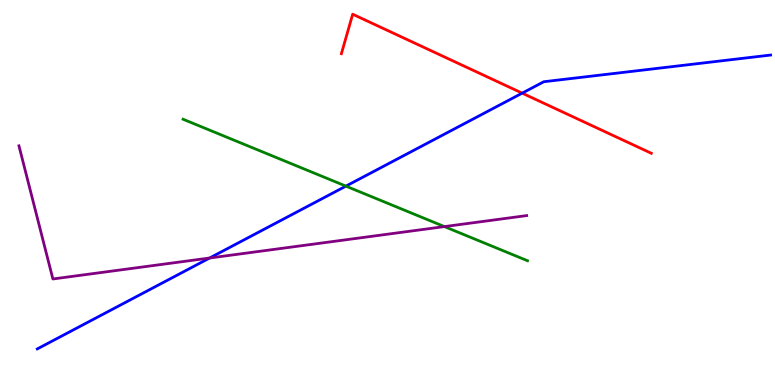[{'lines': ['blue', 'red'], 'intersections': [{'x': 6.74, 'y': 7.58}]}, {'lines': ['green', 'red'], 'intersections': []}, {'lines': ['purple', 'red'], 'intersections': []}, {'lines': ['blue', 'green'], 'intersections': [{'x': 4.46, 'y': 5.17}]}, {'lines': ['blue', 'purple'], 'intersections': [{'x': 2.7, 'y': 3.3}]}, {'lines': ['green', 'purple'], 'intersections': [{'x': 5.73, 'y': 4.11}]}]